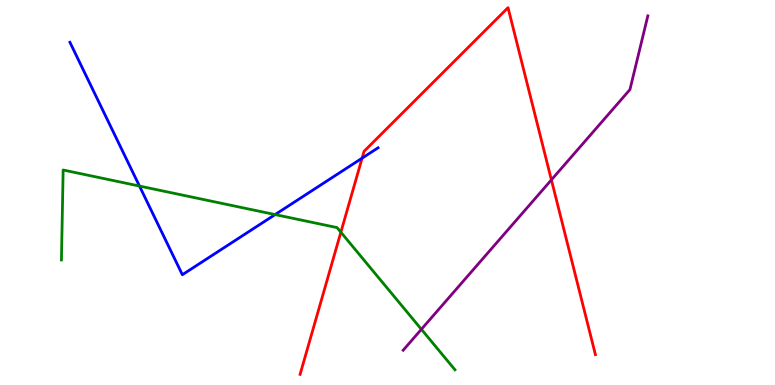[{'lines': ['blue', 'red'], 'intersections': [{'x': 4.67, 'y': 5.89}]}, {'lines': ['green', 'red'], 'intersections': [{'x': 4.4, 'y': 3.97}]}, {'lines': ['purple', 'red'], 'intersections': [{'x': 7.11, 'y': 5.33}]}, {'lines': ['blue', 'green'], 'intersections': [{'x': 1.8, 'y': 5.17}, {'x': 3.55, 'y': 4.43}]}, {'lines': ['blue', 'purple'], 'intersections': []}, {'lines': ['green', 'purple'], 'intersections': [{'x': 5.44, 'y': 1.45}]}]